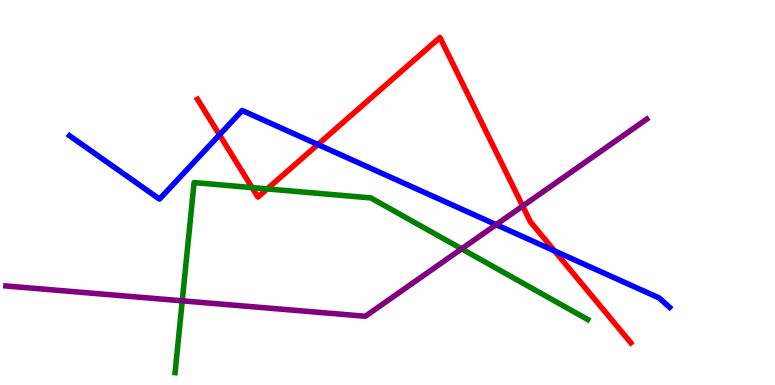[{'lines': ['blue', 'red'], 'intersections': [{'x': 2.83, 'y': 6.5}, {'x': 4.1, 'y': 6.25}, {'x': 7.16, 'y': 3.48}]}, {'lines': ['green', 'red'], 'intersections': [{'x': 3.25, 'y': 5.13}, {'x': 3.45, 'y': 5.09}]}, {'lines': ['purple', 'red'], 'intersections': [{'x': 6.74, 'y': 4.65}]}, {'lines': ['blue', 'green'], 'intersections': []}, {'lines': ['blue', 'purple'], 'intersections': [{'x': 6.4, 'y': 4.16}]}, {'lines': ['green', 'purple'], 'intersections': [{'x': 2.35, 'y': 2.19}, {'x': 5.96, 'y': 3.54}]}]